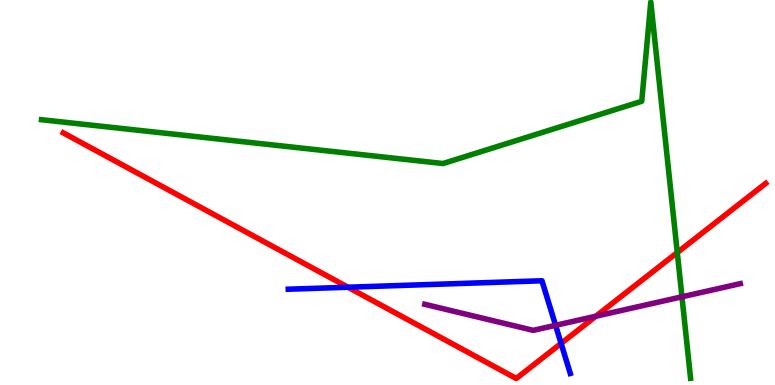[{'lines': ['blue', 'red'], 'intersections': [{'x': 4.49, 'y': 2.54}, {'x': 7.24, 'y': 1.08}]}, {'lines': ['green', 'red'], 'intersections': [{'x': 8.74, 'y': 3.44}]}, {'lines': ['purple', 'red'], 'intersections': [{'x': 7.69, 'y': 1.79}]}, {'lines': ['blue', 'green'], 'intersections': []}, {'lines': ['blue', 'purple'], 'intersections': [{'x': 7.17, 'y': 1.55}]}, {'lines': ['green', 'purple'], 'intersections': [{'x': 8.8, 'y': 2.29}]}]